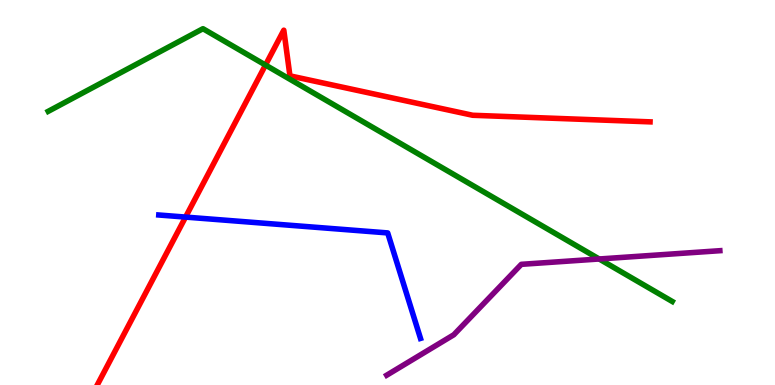[{'lines': ['blue', 'red'], 'intersections': [{'x': 2.39, 'y': 4.36}]}, {'lines': ['green', 'red'], 'intersections': [{'x': 3.43, 'y': 8.31}]}, {'lines': ['purple', 'red'], 'intersections': []}, {'lines': ['blue', 'green'], 'intersections': []}, {'lines': ['blue', 'purple'], 'intersections': []}, {'lines': ['green', 'purple'], 'intersections': [{'x': 7.73, 'y': 3.27}]}]